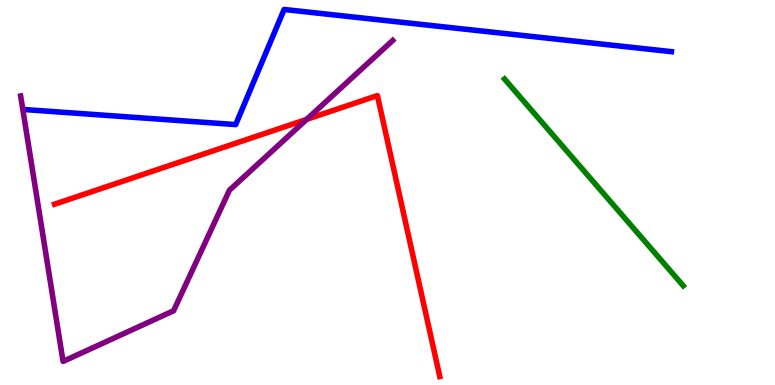[{'lines': ['blue', 'red'], 'intersections': []}, {'lines': ['green', 'red'], 'intersections': []}, {'lines': ['purple', 'red'], 'intersections': [{'x': 3.96, 'y': 6.9}]}, {'lines': ['blue', 'green'], 'intersections': []}, {'lines': ['blue', 'purple'], 'intersections': []}, {'lines': ['green', 'purple'], 'intersections': []}]